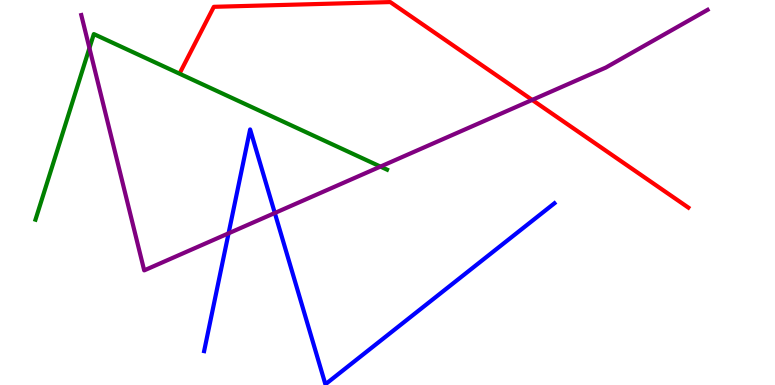[{'lines': ['blue', 'red'], 'intersections': []}, {'lines': ['green', 'red'], 'intersections': []}, {'lines': ['purple', 'red'], 'intersections': [{'x': 6.87, 'y': 7.4}]}, {'lines': ['blue', 'green'], 'intersections': []}, {'lines': ['blue', 'purple'], 'intersections': [{'x': 2.95, 'y': 3.94}, {'x': 3.55, 'y': 4.47}]}, {'lines': ['green', 'purple'], 'intersections': [{'x': 1.15, 'y': 8.75}, {'x': 4.91, 'y': 5.67}]}]